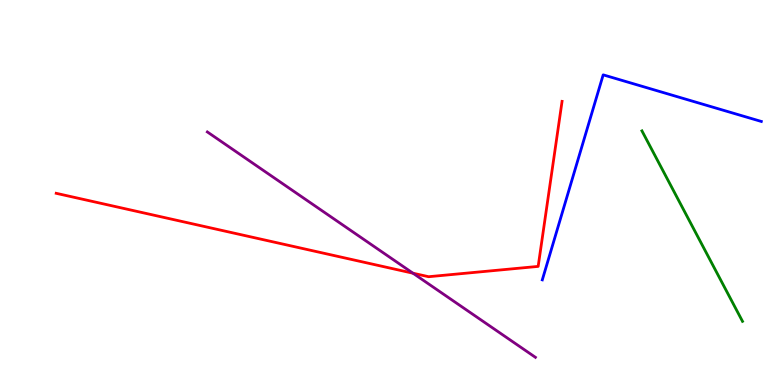[{'lines': ['blue', 'red'], 'intersections': []}, {'lines': ['green', 'red'], 'intersections': []}, {'lines': ['purple', 'red'], 'intersections': [{'x': 5.33, 'y': 2.9}]}, {'lines': ['blue', 'green'], 'intersections': []}, {'lines': ['blue', 'purple'], 'intersections': []}, {'lines': ['green', 'purple'], 'intersections': []}]